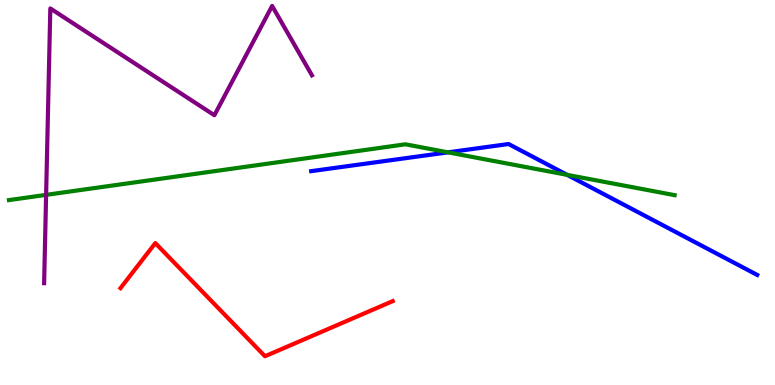[{'lines': ['blue', 'red'], 'intersections': []}, {'lines': ['green', 'red'], 'intersections': []}, {'lines': ['purple', 'red'], 'intersections': []}, {'lines': ['blue', 'green'], 'intersections': [{'x': 5.78, 'y': 6.04}, {'x': 7.32, 'y': 5.46}]}, {'lines': ['blue', 'purple'], 'intersections': []}, {'lines': ['green', 'purple'], 'intersections': [{'x': 0.595, 'y': 4.94}]}]